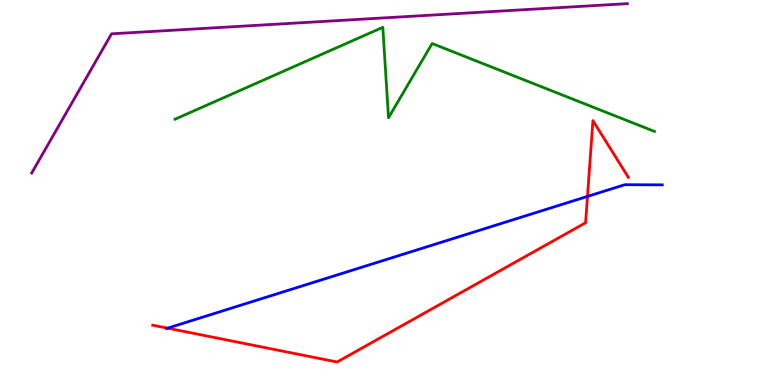[{'lines': ['blue', 'red'], 'intersections': [{'x': 2.16, 'y': 1.48}, {'x': 7.58, 'y': 4.9}]}, {'lines': ['green', 'red'], 'intersections': []}, {'lines': ['purple', 'red'], 'intersections': []}, {'lines': ['blue', 'green'], 'intersections': []}, {'lines': ['blue', 'purple'], 'intersections': []}, {'lines': ['green', 'purple'], 'intersections': []}]